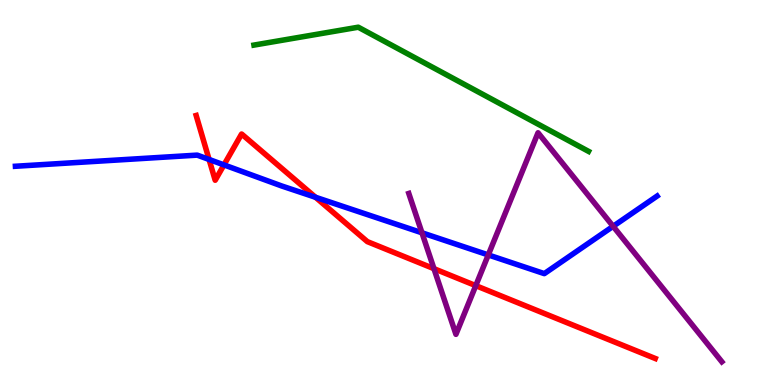[{'lines': ['blue', 'red'], 'intersections': [{'x': 2.7, 'y': 5.86}, {'x': 2.89, 'y': 5.72}, {'x': 4.07, 'y': 4.88}]}, {'lines': ['green', 'red'], 'intersections': []}, {'lines': ['purple', 'red'], 'intersections': [{'x': 5.6, 'y': 3.02}, {'x': 6.14, 'y': 2.58}]}, {'lines': ['blue', 'green'], 'intersections': []}, {'lines': ['blue', 'purple'], 'intersections': [{'x': 5.44, 'y': 3.95}, {'x': 6.3, 'y': 3.38}, {'x': 7.91, 'y': 4.12}]}, {'lines': ['green', 'purple'], 'intersections': []}]